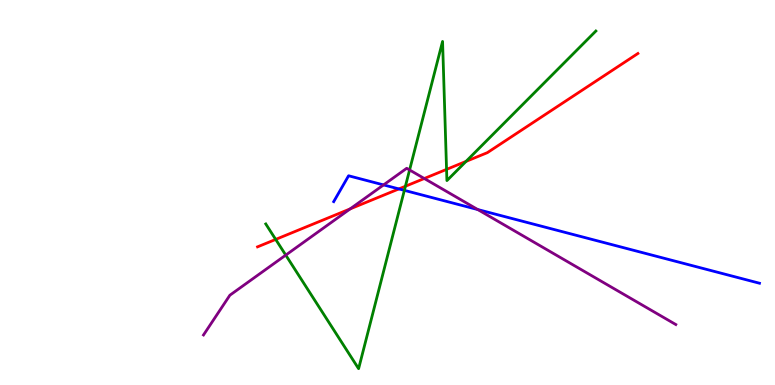[{'lines': ['blue', 'red'], 'intersections': [{'x': 5.15, 'y': 5.09}]}, {'lines': ['green', 'red'], 'intersections': [{'x': 3.56, 'y': 3.78}, {'x': 5.23, 'y': 5.16}, {'x': 5.76, 'y': 5.6}, {'x': 6.01, 'y': 5.81}]}, {'lines': ['purple', 'red'], 'intersections': [{'x': 4.52, 'y': 4.57}, {'x': 5.47, 'y': 5.36}]}, {'lines': ['blue', 'green'], 'intersections': [{'x': 5.22, 'y': 5.06}]}, {'lines': ['blue', 'purple'], 'intersections': [{'x': 4.95, 'y': 5.2}, {'x': 6.16, 'y': 4.56}]}, {'lines': ['green', 'purple'], 'intersections': [{'x': 3.69, 'y': 3.37}, {'x': 5.29, 'y': 5.59}]}]